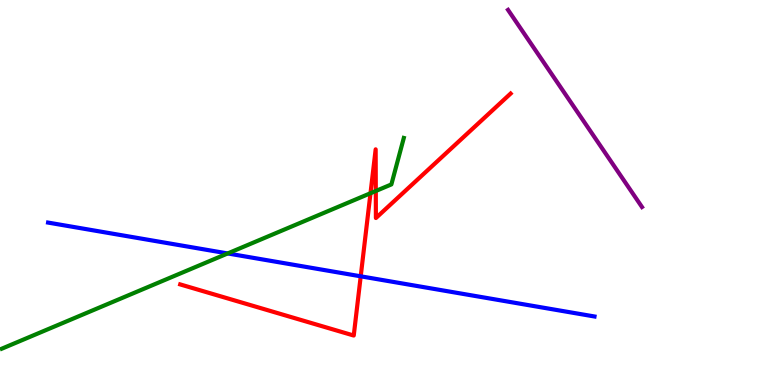[{'lines': ['blue', 'red'], 'intersections': [{'x': 4.65, 'y': 2.82}]}, {'lines': ['green', 'red'], 'intersections': [{'x': 4.78, 'y': 4.98}, {'x': 4.85, 'y': 5.04}]}, {'lines': ['purple', 'red'], 'intersections': []}, {'lines': ['blue', 'green'], 'intersections': [{'x': 2.94, 'y': 3.42}]}, {'lines': ['blue', 'purple'], 'intersections': []}, {'lines': ['green', 'purple'], 'intersections': []}]